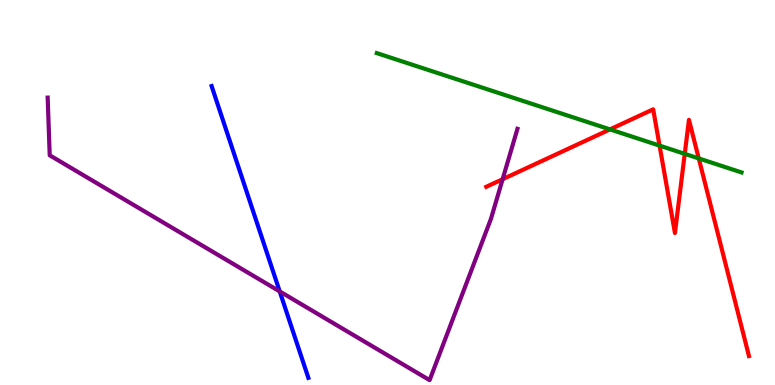[{'lines': ['blue', 'red'], 'intersections': []}, {'lines': ['green', 'red'], 'intersections': [{'x': 7.87, 'y': 6.64}, {'x': 8.51, 'y': 6.22}, {'x': 8.84, 'y': 6.0}, {'x': 9.02, 'y': 5.88}]}, {'lines': ['purple', 'red'], 'intersections': [{'x': 6.49, 'y': 5.34}]}, {'lines': ['blue', 'green'], 'intersections': []}, {'lines': ['blue', 'purple'], 'intersections': [{'x': 3.61, 'y': 2.43}]}, {'lines': ['green', 'purple'], 'intersections': []}]